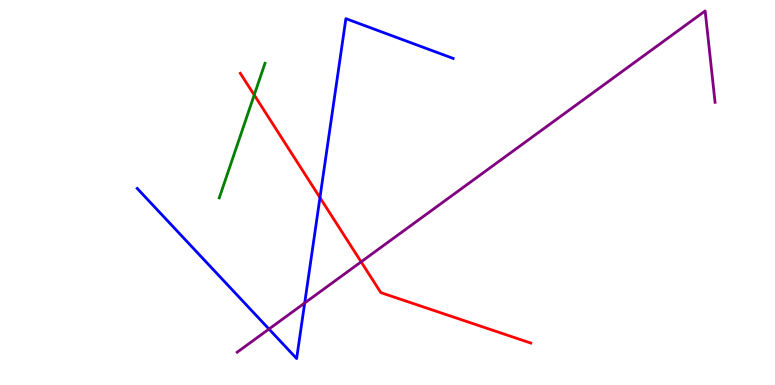[{'lines': ['blue', 'red'], 'intersections': [{'x': 4.13, 'y': 4.87}]}, {'lines': ['green', 'red'], 'intersections': [{'x': 3.28, 'y': 7.53}]}, {'lines': ['purple', 'red'], 'intersections': [{'x': 4.66, 'y': 3.2}]}, {'lines': ['blue', 'green'], 'intersections': []}, {'lines': ['blue', 'purple'], 'intersections': [{'x': 3.47, 'y': 1.45}, {'x': 3.93, 'y': 2.13}]}, {'lines': ['green', 'purple'], 'intersections': []}]